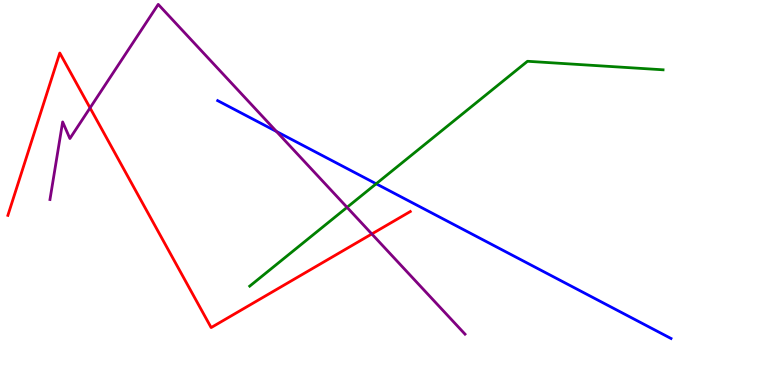[{'lines': ['blue', 'red'], 'intersections': []}, {'lines': ['green', 'red'], 'intersections': []}, {'lines': ['purple', 'red'], 'intersections': [{'x': 1.16, 'y': 7.2}, {'x': 4.8, 'y': 3.92}]}, {'lines': ['blue', 'green'], 'intersections': [{'x': 4.85, 'y': 5.23}]}, {'lines': ['blue', 'purple'], 'intersections': [{'x': 3.57, 'y': 6.58}]}, {'lines': ['green', 'purple'], 'intersections': [{'x': 4.48, 'y': 4.61}]}]